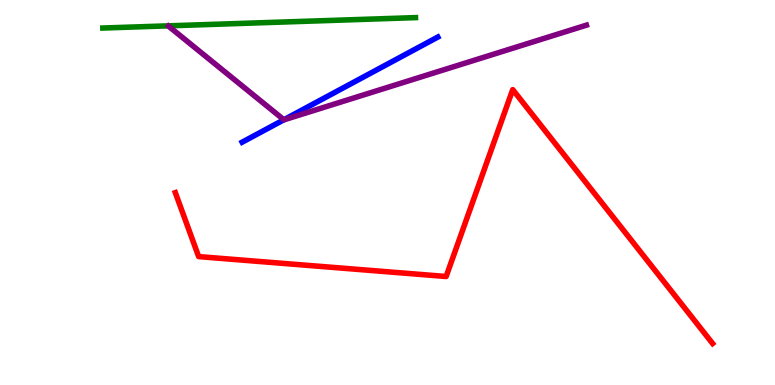[{'lines': ['blue', 'red'], 'intersections': []}, {'lines': ['green', 'red'], 'intersections': []}, {'lines': ['purple', 'red'], 'intersections': []}, {'lines': ['blue', 'green'], 'intersections': []}, {'lines': ['blue', 'purple'], 'intersections': [{'x': 3.66, 'y': 6.89}]}, {'lines': ['green', 'purple'], 'intersections': []}]